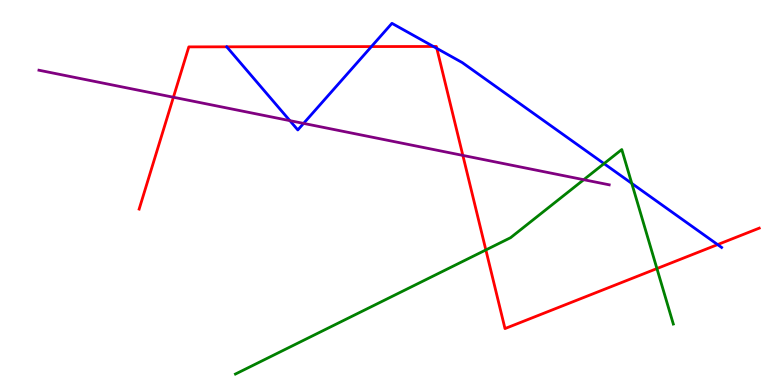[{'lines': ['blue', 'red'], 'intersections': [{'x': 4.79, 'y': 8.79}, {'x': 5.59, 'y': 8.79}, {'x': 5.64, 'y': 8.74}, {'x': 9.26, 'y': 3.65}]}, {'lines': ['green', 'red'], 'intersections': [{'x': 6.27, 'y': 3.51}, {'x': 8.48, 'y': 3.02}]}, {'lines': ['purple', 'red'], 'intersections': [{'x': 2.24, 'y': 7.47}, {'x': 5.97, 'y': 5.96}]}, {'lines': ['blue', 'green'], 'intersections': [{'x': 7.79, 'y': 5.75}, {'x': 8.15, 'y': 5.24}]}, {'lines': ['blue', 'purple'], 'intersections': [{'x': 3.74, 'y': 6.87}, {'x': 3.92, 'y': 6.79}]}, {'lines': ['green', 'purple'], 'intersections': [{'x': 7.53, 'y': 5.33}]}]